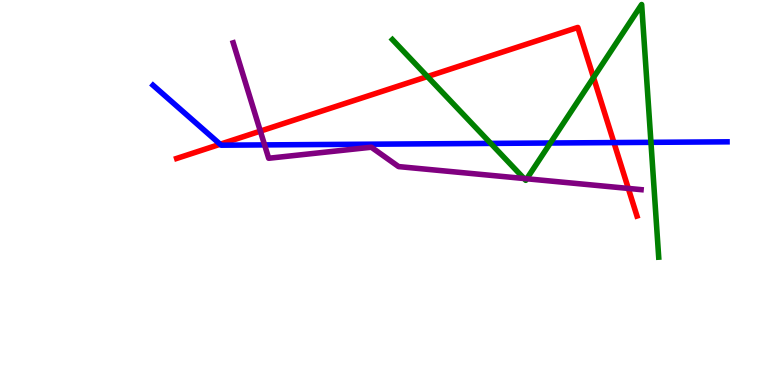[{'lines': ['blue', 'red'], 'intersections': [{'x': 2.84, 'y': 6.25}, {'x': 7.92, 'y': 6.3}]}, {'lines': ['green', 'red'], 'intersections': [{'x': 5.52, 'y': 8.01}, {'x': 7.66, 'y': 7.99}]}, {'lines': ['purple', 'red'], 'intersections': [{'x': 3.36, 'y': 6.59}, {'x': 8.11, 'y': 5.11}]}, {'lines': ['blue', 'green'], 'intersections': [{'x': 6.33, 'y': 6.28}, {'x': 7.1, 'y': 6.29}, {'x': 8.4, 'y': 6.3}]}, {'lines': ['blue', 'purple'], 'intersections': [{'x': 3.41, 'y': 6.24}]}, {'lines': ['green', 'purple'], 'intersections': [{'x': 6.76, 'y': 5.36}, {'x': 6.8, 'y': 5.36}]}]